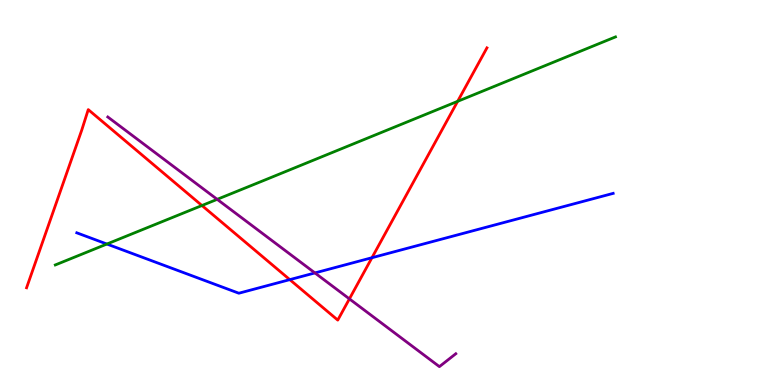[{'lines': ['blue', 'red'], 'intersections': [{'x': 3.74, 'y': 2.74}, {'x': 4.8, 'y': 3.31}]}, {'lines': ['green', 'red'], 'intersections': [{'x': 2.61, 'y': 4.66}, {'x': 5.91, 'y': 7.37}]}, {'lines': ['purple', 'red'], 'intersections': [{'x': 4.51, 'y': 2.24}]}, {'lines': ['blue', 'green'], 'intersections': [{'x': 1.38, 'y': 3.66}]}, {'lines': ['blue', 'purple'], 'intersections': [{'x': 4.06, 'y': 2.91}]}, {'lines': ['green', 'purple'], 'intersections': [{'x': 2.8, 'y': 4.82}]}]